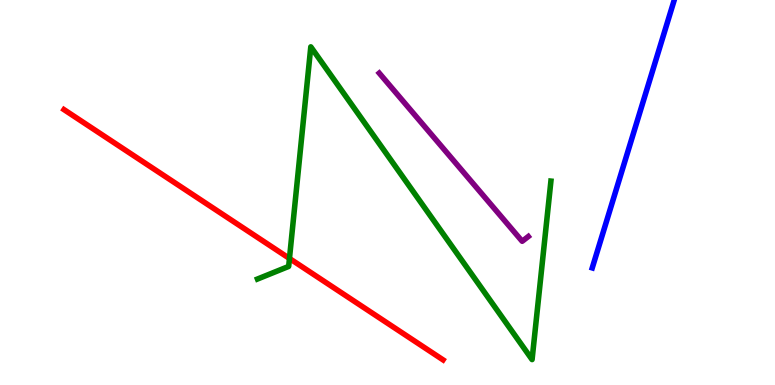[{'lines': ['blue', 'red'], 'intersections': []}, {'lines': ['green', 'red'], 'intersections': [{'x': 3.73, 'y': 3.29}]}, {'lines': ['purple', 'red'], 'intersections': []}, {'lines': ['blue', 'green'], 'intersections': []}, {'lines': ['blue', 'purple'], 'intersections': []}, {'lines': ['green', 'purple'], 'intersections': []}]